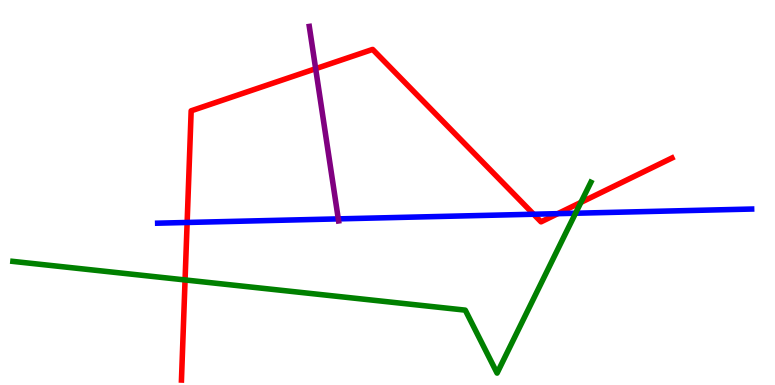[{'lines': ['blue', 'red'], 'intersections': [{'x': 2.41, 'y': 4.22}, {'x': 6.89, 'y': 4.44}, {'x': 7.2, 'y': 4.45}]}, {'lines': ['green', 'red'], 'intersections': [{'x': 2.39, 'y': 2.73}, {'x': 7.5, 'y': 4.74}]}, {'lines': ['purple', 'red'], 'intersections': [{'x': 4.07, 'y': 8.22}]}, {'lines': ['blue', 'green'], 'intersections': [{'x': 7.43, 'y': 4.46}]}, {'lines': ['blue', 'purple'], 'intersections': [{'x': 4.37, 'y': 4.31}]}, {'lines': ['green', 'purple'], 'intersections': []}]